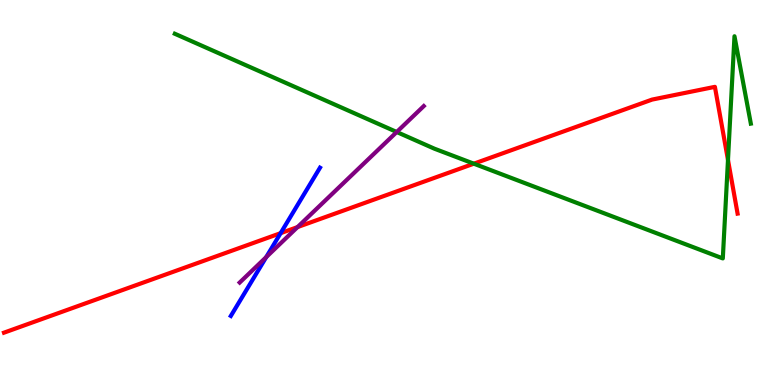[{'lines': ['blue', 'red'], 'intersections': [{'x': 3.62, 'y': 3.94}]}, {'lines': ['green', 'red'], 'intersections': [{'x': 6.11, 'y': 5.75}, {'x': 9.39, 'y': 5.85}]}, {'lines': ['purple', 'red'], 'intersections': [{'x': 3.84, 'y': 4.1}]}, {'lines': ['blue', 'green'], 'intersections': []}, {'lines': ['blue', 'purple'], 'intersections': [{'x': 3.44, 'y': 3.32}]}, {'lines': ['green', 'purple'], 'intersections': [{'x': 5.12, 'y': 6.57}]}]